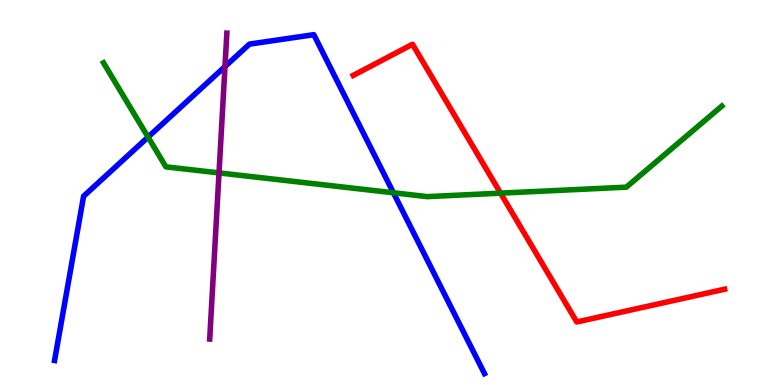[{'lines': ['blue', 'red'], 'intersections': []}, {'lines': ['green', 'red'], 'intersections': [{'x': 6.46, 'y': 4.98}]}, {'lines': ['purple', 'red'], 'intersections': []}, {'lines': ['blue', 'green'], 'intersections': [{'x': 1.91, 'y': 6.44}, {'x': 5.08, 'y': 4.99}]}, {'lines': ['blue', 'purple'], 'intersections': [{'x': 2.9, 'y': 8.27}]}, {'lines': ['green', 'purple'], 'intersections': [{'x': 2.83, 'y': 5.51}]}]